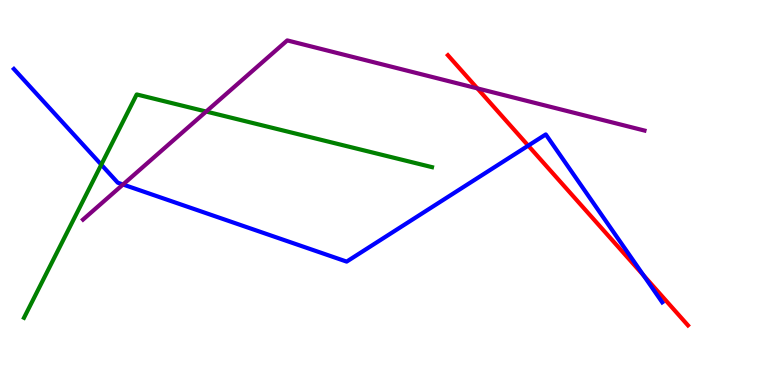[{'lines': ['blue', 'red'], 'intersections': [{'x': 6.82, 'y': 6.22}, {'x': 8.3, 'y': 2.85}]}, {'lines': ['green', 'red'], 'intersections': []}, {'lines': ['purple', 'red'], 'intersections': [{'x': 6.16, 'y': 7.7}]}, {'lines': ['blue', 'green'], 'intersections': [{'x': 1.31, 'y': 5.72}]}, {'lines': ['blue', 'purple'], 'intersections': [{'x': 1.59, 'y': 5.21}]}, {'lines': ['green', 'purple'], 'intersections': [{'x': 2.66, 'y': 7.1}]}]